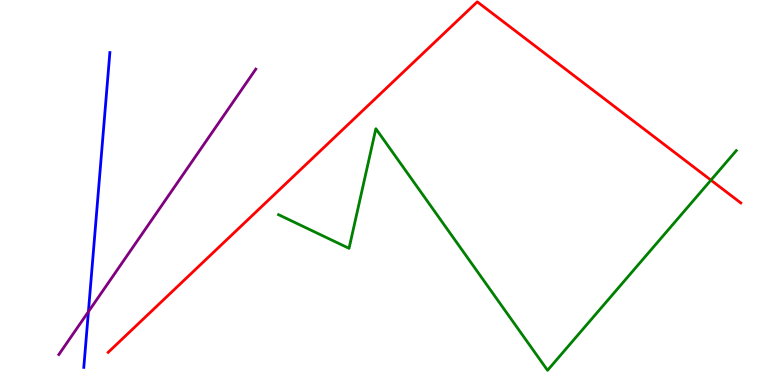[{'lines': ['blue', 'red'], 'intersections': []}, {'lines': ['green', 'red'], 'intersections': [{'x': 9.17, 'y': 5.32}]}, {'lines': ['purple', 'red'], 'intersections': []}, {'lines': ['blue', 'green'], 'intersections': []}, {'lines': ['blue', 'purple'], 'intersections': [{'x': 1.14, 'y': 1.9}]}, {'lines': ['green', 'purple'], 'intersections': []}]